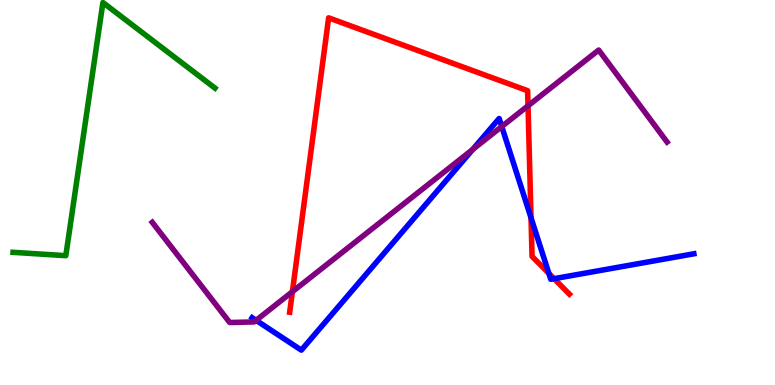[{'lines': ['blue', 'red'], 'intersections': [{'x': 6.85, 'y': 4.34}, {'x': 7.08, 'y': 2.9}, {'x': 7.15, 'y': 2.76}]}, {'lines': ['green', 'red'], 'intersections': []}, {'lines': ['purple', 'red'], 'intersections': [{'x': 3.77, 'y': 2.42}, {'x': 6.81, 'y': 7.25}]}, {'lines': ['blue', 'green'], 'intersections': []}, {'lines': ['blue', 'purple'], 'intersections': [{'x': 3.3, 'y': 1.68}, {'x': 6.1, 'y': 6.12}, {'x': 6.47, 'y': 6.71}]}, {'lines': ['green', 'purple'], 'intersections': []}]